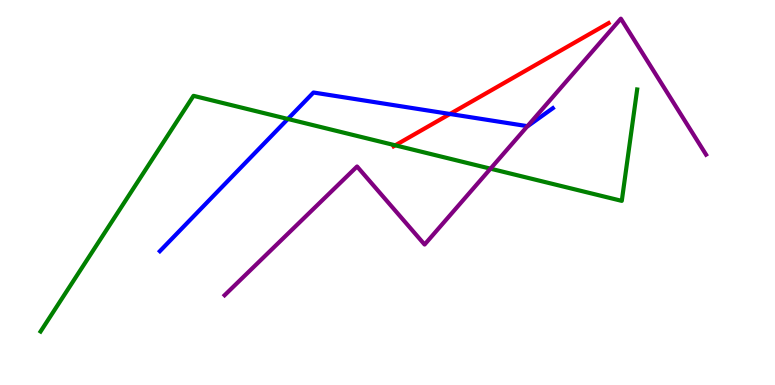[{'lines': ['blue', 'red'], 'intersections': [{'x': 5.81, 'y': 7.04}]}, {'lines': ['green', 'red'], 'intersections': [{'x': 5.1, 'y': 6.23}]}, {'lines': ['purple', 'red'], 'intersections': []}, {'lines': ['blue', 'green'], 'intersections': [{'x': 3.71, 'y': 6.91}]}, {'lines': ['blue', 'purple'], 'intersections': [{'x': 6.81, 'y': 6.72}]}, {'lines': ['green', 'purple'], 'intersections': [{'x': 6.33, 'y': 5.62}]}]